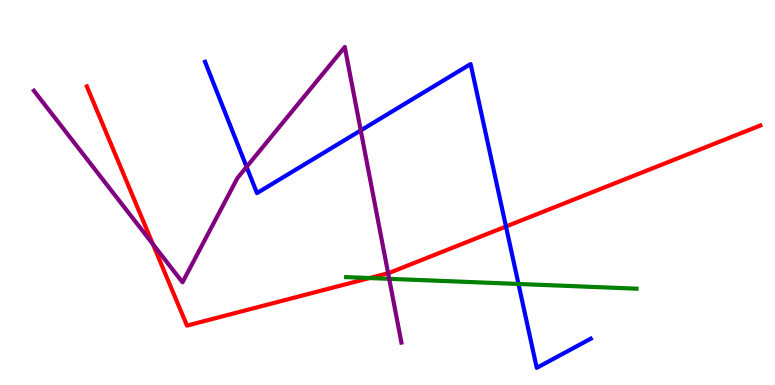[{'lines': ['blue', 'red'], 'intersections': [{'x': 6.53, 'y': 4.12}]}, {'lines': ['green', 'red'], 'intersections': [{'x': 4.77, 'y': 2.78}]}, {'lines': ['purple', 'red'], 'intersections': [{'x': 1.97, 'y': 3.66}, {'x': 5.01, 'y': 2.9}]}, {'lines': ['blue', 'green'], 'intersections': [{'x': 6.69, 'y': 2.62}]}, {'lines': ['blue', 'purple'], 'intersections': [{'x': 3.18, 'y': 5.67}, {'x': 4.65, 'y': 6.61}]}, {'lines': ['green', 'purple'], 'intersections': [{'x': 5.02, 'y': 2.76}]}]